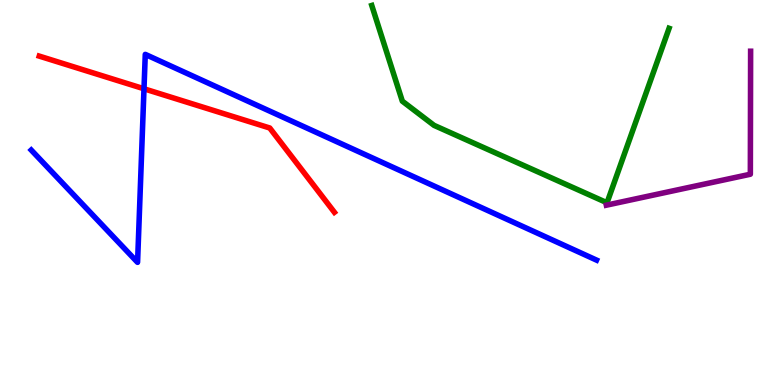[{'lines': ['blue', 'red'], 'intersections': [{'x': 1.86, 'y': 7.69}]}, {'lines': ['green', 'red'], 'intersections': []}, {'lines': ['purple', 'red'], 'intersections': []}, {'lines': ['blue', 'green'], 'intersections': []}, {'lines': ['blue', 'purple'], 'intersections': []}, {'lines': ['green', 'purple'], 'intersections': []}]